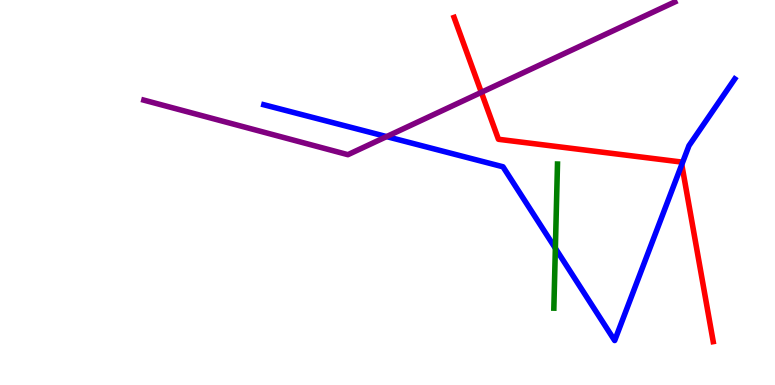[{'lines': ['blue', 'red'], 'intersections': [{'x': 8.8, 'y': 5.73}]}, {'lines': ['green', 'red'], 'intersections': []}, {'lines': ['purple', 'red'], 'intersections': [{'x': 6.21, 'y': 7.6}]}, {'lines': ['blue', 'green'], 'intersections': [{'x': 7.17, 'y': 3.55}]}, {'lines': ['blue', 'purple'], 'intersections': [{'x': 4.99, 'y': 6.45}]}, {'lines': ['green', 'purple'], 'intersections': []}]